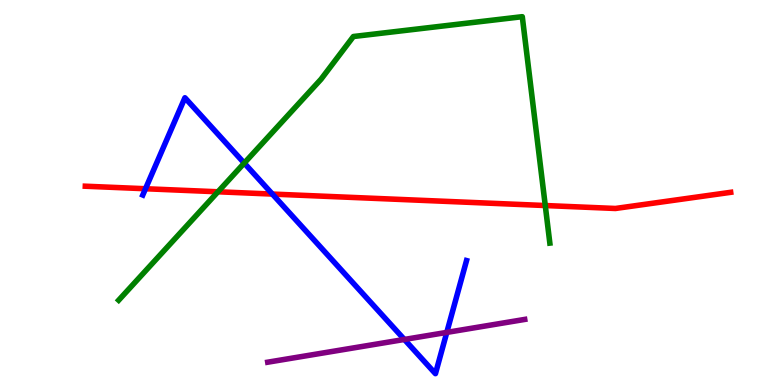[{'lines': ['blue', 'red'], 'intersections': [{'x': 1.88, 'y': 5.1}, {'x': 3.51, 'y': 4.96}]}, {'lines': ['green', 'red'], 'intersections': [{'x': 2.81, 'y': 5.02}, {'x': 7.04, 'y': 4.66}]}, {'lines': ['purple', 'red'], 'intersections': []}, {'lines': ['blue', 'green'], 'intersections': [{'x': 3.15, 'y': 5.76}]}, {'lines': ['blue', 'purple'], 'intersections': [{'x': 5.22, 'y': 1.18}, {'x': 5.77, 'y': 1.37}]}, {'lines': ['green', 'purple'], 'intersections': []}]